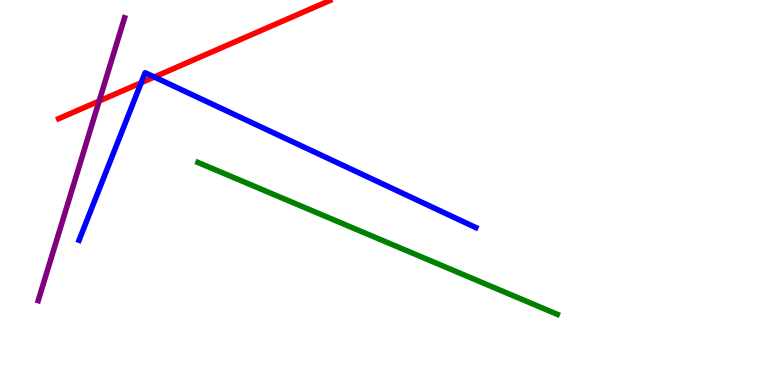[{'lines': ['blue', 'red'], 'intersections': [{'x': 1.82, 'y': 7.85}, {'x': 1.99, 'y': 8.0}]}, {'lines': ['green', 'red'], 'intersections': []}, {'lines': ['purple', 'red'], 'intersections': [{'x': 1.28, 'y': 7.38}]}, {'lines': ['blue', 'green'], 'intersections': []}, {'lines': ['blue', 'purple'], 'intersections': []}, {'lines': ['green', 'purple'], 'intersections': []}]